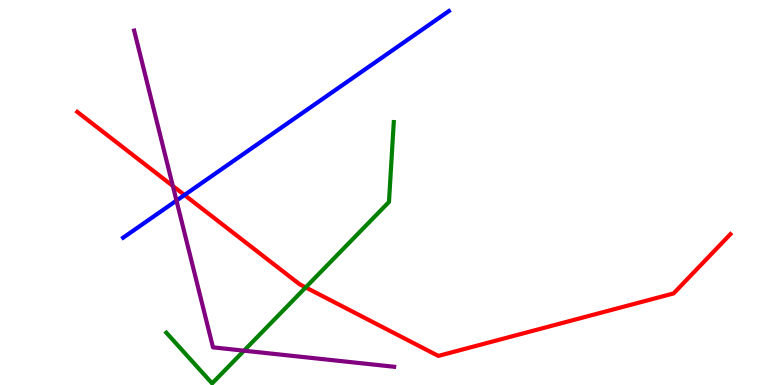[{'lines': ['blue', 'red'], 'intersections': [{'x': 2.38, 'y': 4.93}]}, {'lines': ['green', 'red'], 'intersections': [{'x': 3.94, 'y': 2.53}]}, {'lines': ['purple', 'red'], 'intersections': [{'x': 2.23, 'y': 5.17}]}, {'lines': ['blue', 'green'], 'intersections': []}, {'lines': ['blue', 'purple'], 'intersections': [{'x': 2.28, 'y': 4.79}]}, {'lines': ['green', 'purple'], 'intersections': [{'x': 3.15, 'y': 0.891}]}]